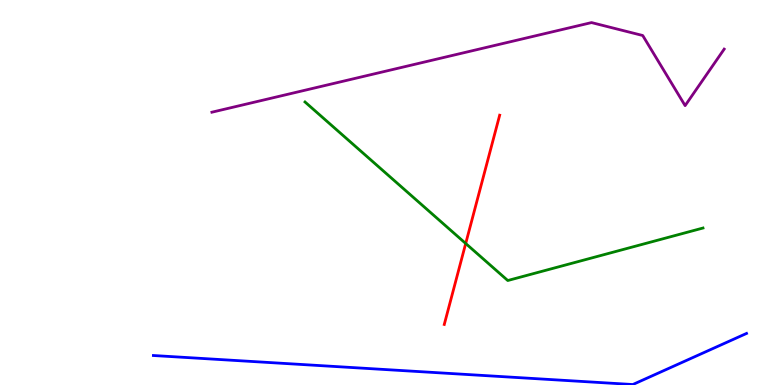[{'lines': ['blue', 'red'], 'intersections': []}, {'lines': ['green', 'red'], 'intersections': [{'x': 6.01, 'y': 3.68}]}, {'lines': ['purple', 'red'], 'intersections': []}, {'lines': ['blue', 'green'], 'intersections': []}, {'lines': ['blue', 'purple'], 'intersections': []}, {'lines': ['green', 'purple'], 'intersections': []}]